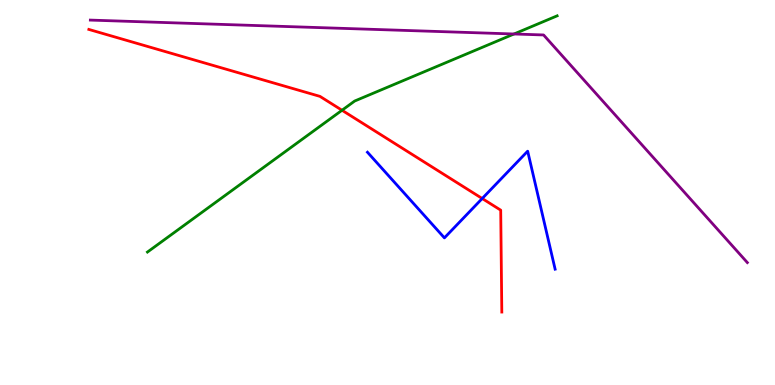[{'lines': ['blue', 'red'], 'intersections': [{'x': 6.22, 'y': 4.84}]}, {'lines': ['green', 'red'], 'intersections': [{'x': 4.41, 'y': 7.14}]}, {'lines': ['purple', 'red'], 'intersections': []}, {'lines': ['blue', 'green'], 'intersections': []}, {'lines': ['blue', 'purple'], 'intersections': []}, {'lines': ['green', 'purple'], 'intersections': [{'x': 6.63, 'y': 9.12}]}]